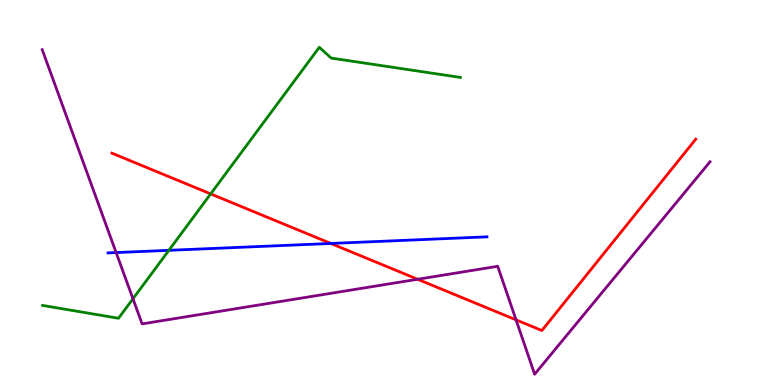[{'lines': ['blue', 'red'], 'intersections': [{'x': 4.27, 'y': 3.68}]}, {'lines': ['green', 'red'], 'intersections': [{'x': 2.72, 'y': 4.96}]}, {'lines': ['purple', 'red'], 'intersections': [{'x': 5.39, 'y': 2.75}, {'x': 6.66, 'y': 1.69}]}, {'lines': ['blue', 'green'], 'intersections': [{'x': 2.18, 'y': 3.5}]}, {'lines': ['blue', 'purple'], 'intersections': [{'x': 1.5, 'y': 3.44}]}, {'lines': ['green', 'purple'], 'intersections': [{'x': 1.72, 'y': 2.24}]}]